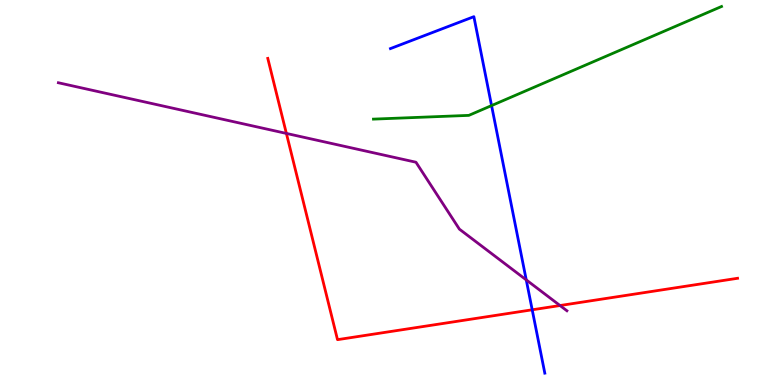[{'lines': ['blue', 'red'], 'intersections': [{'x': 6.87, 'y': 1.95}]}, {'lines': ['green', 'red'], 'intersections': []}, {'lines': ['purple', 'red'], 'intersections': [{'x': 3.7, 'y': 6.53}, {'x': 7.23, 'y': 2.06}]}, {'lines': ['blue', 'green'], 'intersections': [{'x': 6.34, 'y': 7.26}]}, {'lines': ['blue', 'purple'], 'intersections': [{'x': 6.79, 'y': 2.73}]}, {'lines': ['green', 'purple'], 'intersections': []}]